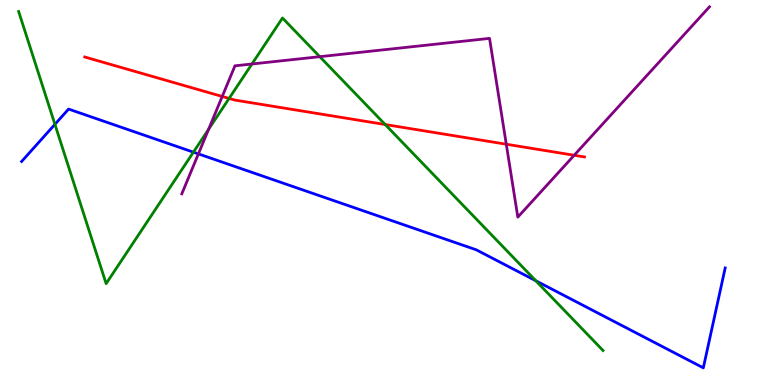[{'lines': ['blue', 'red'], 'intersections': []}, {'lines': ['green', 'red'], 'intersections': [{'x': 2.96, 'y': 7.44}, {'x': 4.97, 'y': 6.77}]}, {'lines': ['purple', 'red'], 'intersections': [{'x': 2.87, 'y': 7.49}, {'x': 6.53, 'y': 6.25}, {'x': 7.41, 'y': 5.97}]}, {'lines': ['blue', 'green'], 'intersections': [{'x': 0.709, 'y': 6.77}, {'x': 2.5, 'y': 6.05}, {'x': 6.91, 'y': 2.71}]}, {'lines': ['blue', 'purple'], 'intersections': [{'x': 2.56, 'y': 6.0}]}, {'lines': ['green', 'purple'], 'intersections': [{'x': 2.69, 'y': 6.64}, {'x': 3.25, 'y': 8.34}, {'x': 4.13, 'y': 8.53}]}]